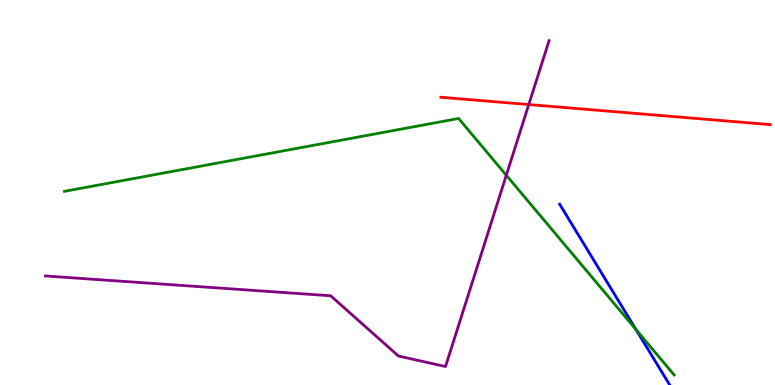[{'lines': ['blue', 'red'], 'intersections': []}, {'lines': ['green', 'red'], 'intersections': []}, {'lines': ['purple', 'red'], 'intersections': [{'x': 6.82, 'y': 7.28}]}, {'lines': ['blue', 'green'], 'intersections': [{'x': 8.21, 'y': 1.44}]}, {'lines': ['blue', 'purple'], 'intersections': []}, {'lines': ['green', 'purple'], 'intersections': [{'x': 6.53, 'y': 5.45}]}]